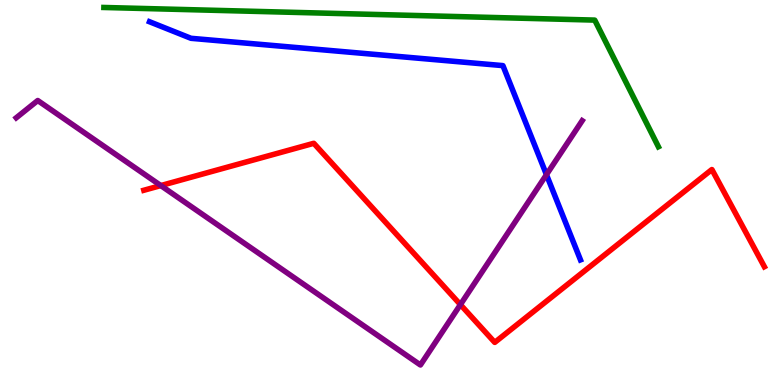[{'lines': ['blue', 'red'], 'intersections': []}, {'lines': ['green', 'red'], 'intersections': []}, {'lines': ['purple', 'red'], 'intersections': [{'x': 2.07, 'y': 5.18}, {'x': 5.94, 'y': 2.09}]}, {'lines': ['blue', 'green'], 'intersections': []}, {'lines': ['blue', 'purple'], 'intersections': [{'x': 7.05, 'y': 5.46}]}, {'lines': ['green', 'purple'], 'intersections': []}]